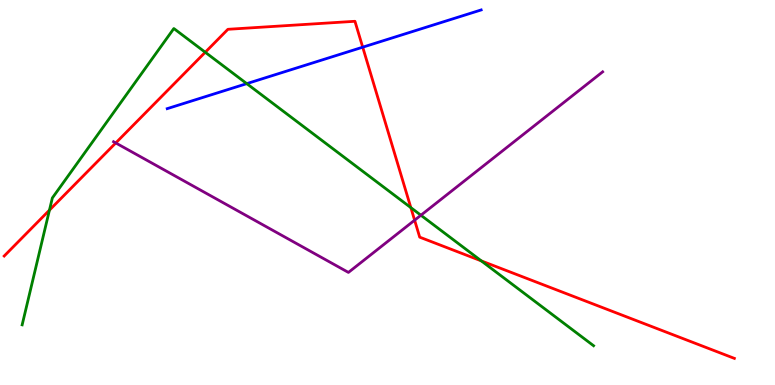[{'lines': ['blue', 'red'], 'intersections': [{'x': 4.68, 'y': 8.77}]}, {'lines': ['green', 'red'], 'intersections': [{'x': 0.638, 'y': 4.54}, {'x': 2.65, 'y': 8.64}, {'x': 5.3, 'y': 4.61}, {'x': 6.21, 'y': 3.22}]}, {'lines': ['purple', 'red'], 'intersections': [{'x': 1.49, 'y': 6.29}, {'x': 5.35, 'y': 4.28}]}, {'lines': ['blue', 'green'], 'intersections': [{'x': 3.18, 'y': 7.83}]}, {'lines': ['blue', 'purple'], 'intersections': []}, {'lines': ['green', 'purple'], 'intersections': [{'x': 5.43, 'y': 4.41}]}]